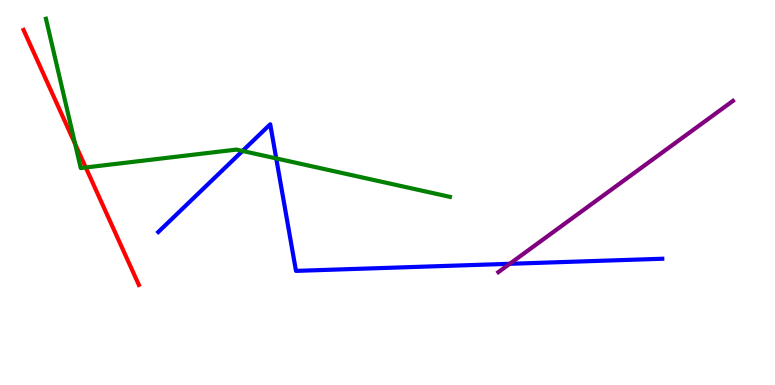[{'lines': ['blue', 'red'], 'intersections': []}, {'lines': ['green', 'red'], 'intersections': [{'x': 0.97, 'y': 6.26}, {'x': 1.11, 'y': 5.65}]}, {'lines': ['purple', 'red'], 'intersections': []}, {'lines': ['blue', 'green'], 'intersections': [{'x': 3.13, 'y': 6.08}, {'x': 3.56, 'y': 5.89}]}, {'lines': ['blue', 'purple'], 'intersections': [{'x': 6.58, 'y': 3.15}]}, {'lines': ['green', 'purple'], 'intersections': []}]